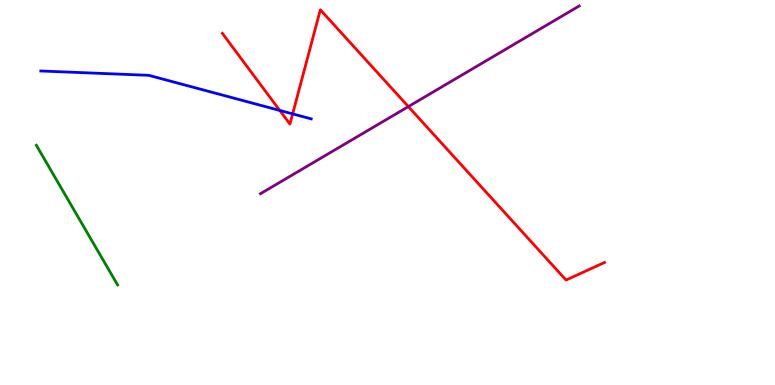[{'lines': ['blue', 'red'], 'intersections': [{'x': 3.61, 'y': 7.13}, {'x': 3.78, 'y': 7.04}]}, {'lines': ['green', 'red'], 'intersections': []}, {'lines': ['purple', 'red'], 'intersections': [{'x': 5.27, 'y': 7.23}]}, {'lines': ['blue', 'green'], 'intersections': []}, {'lines': ['blue', 'purple'], 'intersections': []}, {'lines': ['green', 'purple'], 'intersections': []}]